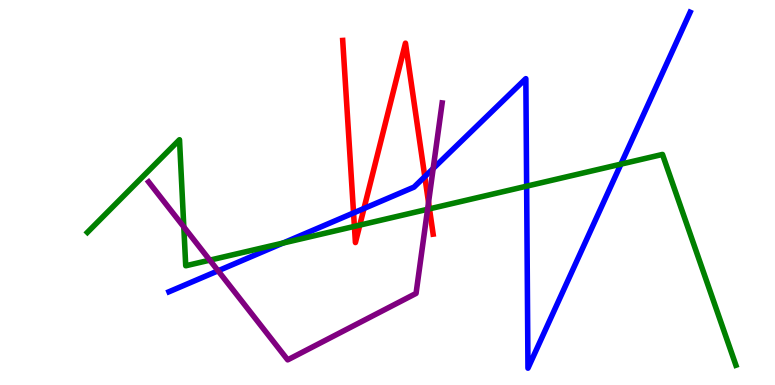[{'lines': ['blue', 'red'], 'intersections': [{'x': 4.56, 'y': 4.47}, {'x': 4.7, 'y': 4.58}, {'x': 5.48, 'y': 5.41}]}, {'lines': ['green', 'red'], 'intersections': [{'x': 4.57, 'y': 4.12}, {'x': 4.64, 'y': 4.15}, {'x': 5.54, 'y': 4.58}]}, {'lines': ['purple', 'red'], 'intersections': [{'x': 5.53, 'y': 4.74}]}, {'lines': ['blue', 'green'], 'intersections': [{'x': 3.65, 'y': 3.69}, {'x': 6.8, 'y': 5.16}, {'x': 8.01, 'y': 5.74}]}, {'lines': ['blue', 'purple'], 'intersections': [{'x': 2.81, 'y': 2.97}, {'x': 5.59, 'y': 5.62}]}, {'lines': ['green', 'purple'], 'intersections': [{'x': 2.37, 'y': 4.11}, {'x': 2.71, 'y': 3.24}, {'x': 5.52, 'y': 4.56}]}]